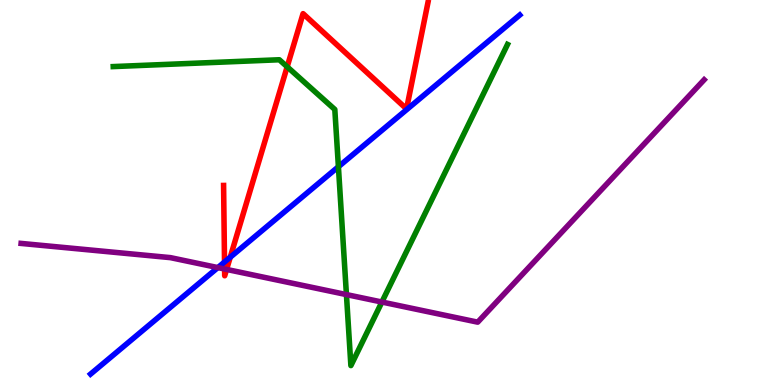[{'lines': ['blue', 'red'], 'intersections': [{'x': 2.9, 'y': 3.19}, {'x': 2.97, 'y': 3.32}]}, {'lines': ['green', 'red'], 'intersections': [{'x': 3.71, 'y': 8.27}]}, {'lines': ['purple', 'red'], 'intersections': [{'x': 2.9, 'y': 3.01}, {'x': 2.92, 'y': 3.0}]}, {'lines': ['blue', 'green'], 'intersections': [{'x': 4.37, 'y': 5.67}]}, {'lines': ['blue', 'purple'], 'intersections': [{'x': 2.81, 'y': 3.05}]}, {'lines': ['green', 'purple'], 'intersections': [{'x': 4.47, 'y': 2.35}, {'x': 4.93, 'y': 2.15}]}]